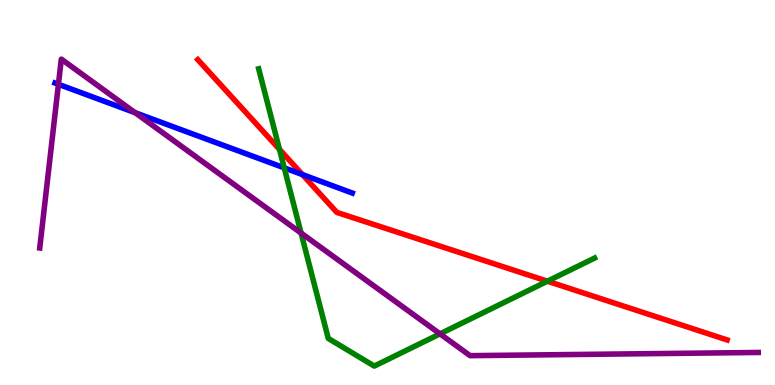[{'lines': ['blue', 'red'], 'intersections': [{'x': 3.9, 'y': 5.47}]}, {'lines': ['green', 'red'], 'intersections': [{'x': 3.61, 'y': 6.12}, {'x': 7.06, 'y': 2.7}]}, {'lines': ['purple', 'red'], 'intersections': []}, {'lines': ['blue', 'green'], 'intersections': [{'x': 3.67, 'y': 5.64}]}, {'lines': ['blue', 'purple'], 'intersections': [{'x': 0.754, 'y': 7.81}, {'x': 1.74, 'y': 7.07}]}, {'lines': ['green', 'purple'], 'intersections': [{'x': 3.88, 'y': 3.95}, {'x': 5.68, 'y': 1.33}]}]